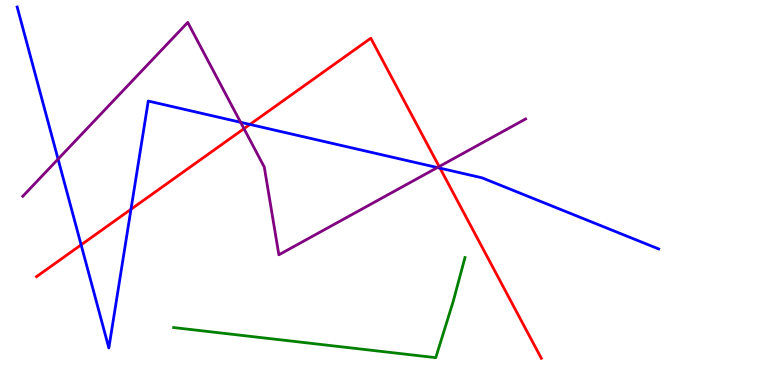[{'lines': ['blue', 'red'], 'intersections': [{'x': 1.05, 'y': 3.64}, {'x': 1.69, 'y': 4.56}, {'x': 3.22, 'y': 6.77}, {'x': 5.68, 'y': 5.63}]}, {'lines': ['green', 'red'], 'intersections': []}, {'lines': ['purple', 'red'], 'intersections': [{'x': 3.15, 'y': 6.66}, {'x': 5.67, 'y': 5.67}]}, {'lines': ['blue', 'green'], 'intersections': []}, {'lines': ['blue', 'purple'], 'intersections': [{'x': 0.749, 'y': 5.87}, {'x': 3.1, 'y': 6.82}, {'x': 5.64, 'y': 5.65}]}, {'lines': ['green', 'purple'], 'intersections': []}]